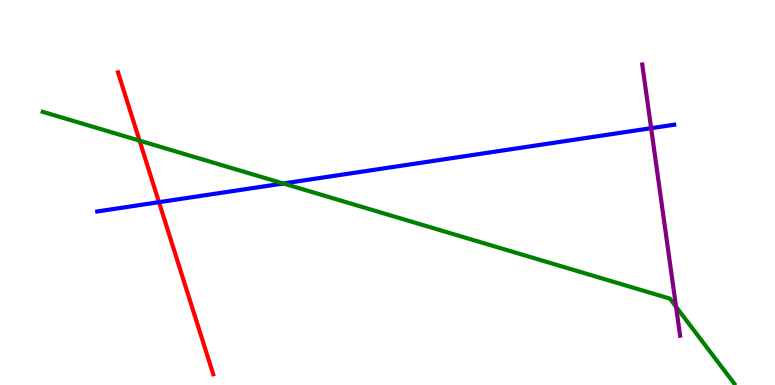[{'lines': ['blue', 'red'], 'intersections': [{'x': 2.05, 'y': 4.75}]}, {'lines': ['green', 'red'], 'intersections': [{'x': 1.8, 'y': 6.35}]}, {'lines': ['purple', 'red'], 'intersections': []}, {'lines': ['blue', 'green'], 'intersections': [{'x': 3.66, 'y': 5.23}]}, {'lines': ['blue', 'purple'], 'intersections': [{'x': 8.4, 'y': 6.67}]}, {'lines': ['green', 'purple'], 'intersections': [{'x': 8.72, 'y': 2.03}]}]